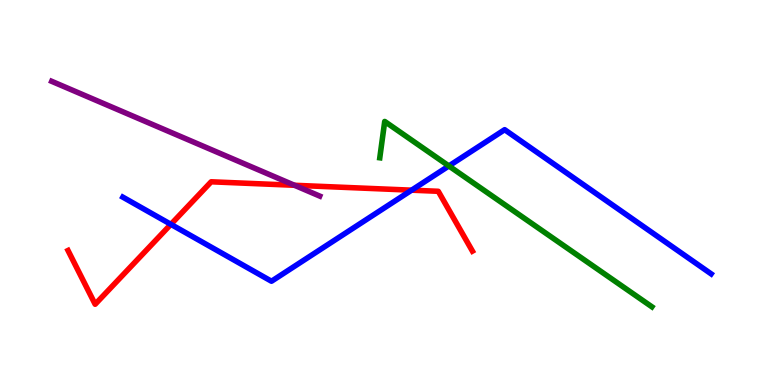[{'lines': ['blue', 'red'], 'intersections': [{'x': 2.2, 'y': 4.17}, {'x': 5.31, 'y': 5.06}]}, {'lines': ['green', 'red'], 'intersections': []}, {'lines': ['purple', 'red'], 'intersections': [{'x': 3.8, 'y': 5.19}]}, {'lines': ['blue', 'green'], 'intersections': [{'x': 5.79, 'y': 5.69}]}, {'lines': ['blue', 'purple'], 'intersections': []}, {'lines': ['green', 'purple'], 'intersections': []}]